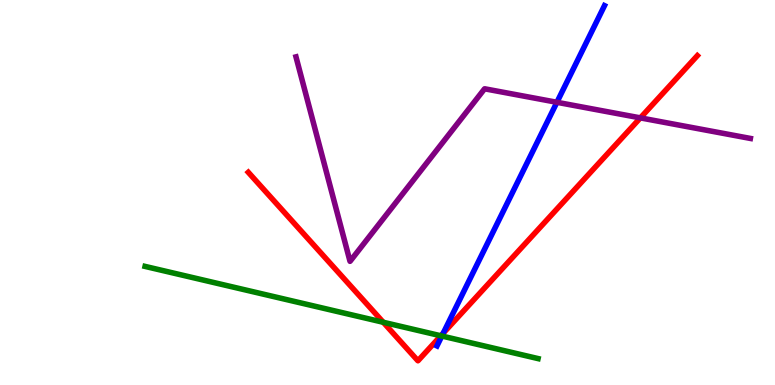[{'lines': ['blue', 'red'], 'intersections': [{'x': 5.72, 'y': 1.35}]}, {'lines': ['green', 'red'], 'intersections': [{'x': 4.95, 'y': 1.63}, {'x': 5.69, 'y': 1.28}]}, {'lines': ['purple', 'red'], 'intersections': [{'x': 8.26, 'y': 6.94}]}, {'lines': ['blue', 'green'], 'intersections': [{'x': 5.7, 'y': 1.27}]}, {'lines': ['blue', 'purple'], 'intersections': [{'x': 7.19, 'y': 7.34}]}, {'lines': ['green', 'purple'], 'intersections': []}]